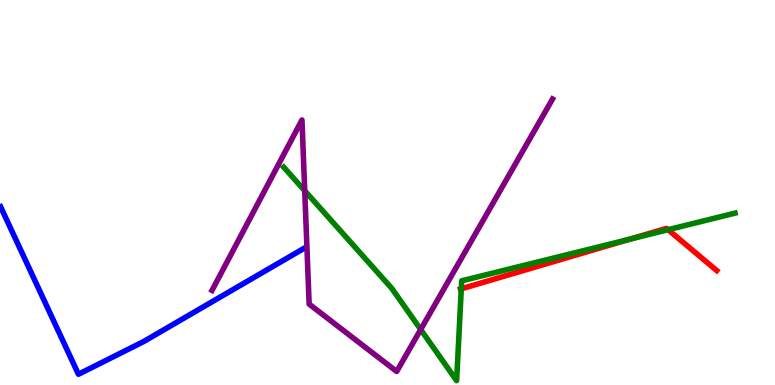[{'lines': ['blue', 'red'], 'intersections': []}, {'lines': ['green', 'red'], 'intersections': [{'x': 5.95, 'y': 2.5}, {'x': 8.13, 'y': 3.79}, {'x': 8.62, 'y': 4.03}]}, {'lines': ['purple', 'red'], 'intersections': []}, {'lines': ['blue', 'green'], 'intersections': []}, {'lines': ['blue', 'purple'], 'intersections': []}, {'lines': ['green', 'purple'], 'intersections': [{'x': 3.93, 'y': 5.05}, {'x': 5.43, 'y': 1.44}]}]